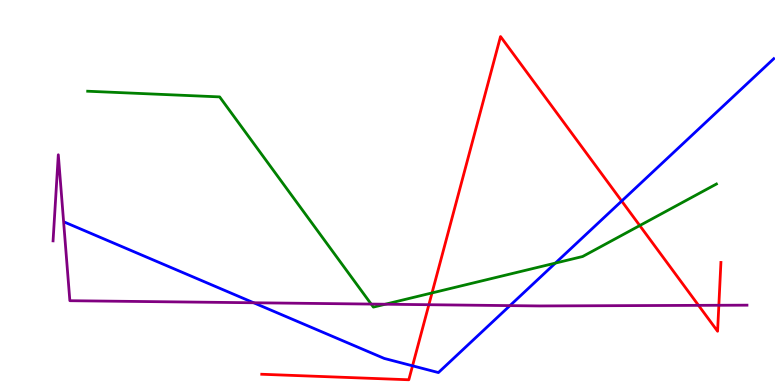[{'lines': ['blue', 'red'], 'intersections': [{'x': 5.32, 'y': 0.498}, {'x': 8.02, 'y': 4.78}]}, {'lines': ['green', 'red'], 'intersections': [{'x': 5.57, 'y': 2.39}, {'x': 8.25, 'y': 4.14}]}, {'lines': ['purple', 'red'], 'intersections': [{'x': 5.53, 'y': 2.09}, {'x': 9.01, 'y': 2.07}, {'x': 9.28, 'y': 2.07}]}, {'lines': ['blue', 'green'], 'intersections': [{'x': 7.17, 'y': 3.17}]}, {'lines': ['blue', 'purple'], 'intersections': [{'x': 3.27, 'y': 2.14}, {'x': 6.58, 'y': 2.06}]}, {'lines': ['green', 'purple'], 'intersections': [{'x': 4.79, 'y': 2.1}, {'x': 4.97, 'y': 2.1}]}]